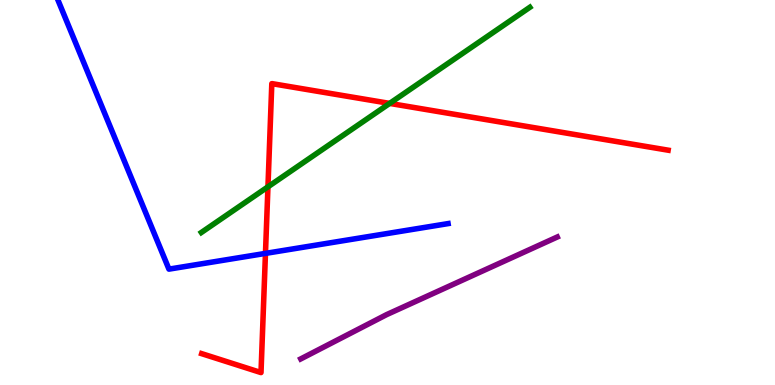[{'lines': ['blue', 'red'], 'intersections': [{'x': 3.43, 'y': 3.42}]}, {'lines': ['green', 'red'], 'intersections': [{'x': 3.46, 'y': 5.15}, {'x': 5.03, 'y': 7.31}]}, {'lines': ['purple', 'red'], 'intersections': []}, {'lines': ['blue', 'green'], 'intersections': []}, {'lines': ['blue', 'purple'], 'intersections': []}, {'lines': ['green', 'purple'], 'intersections': []}]